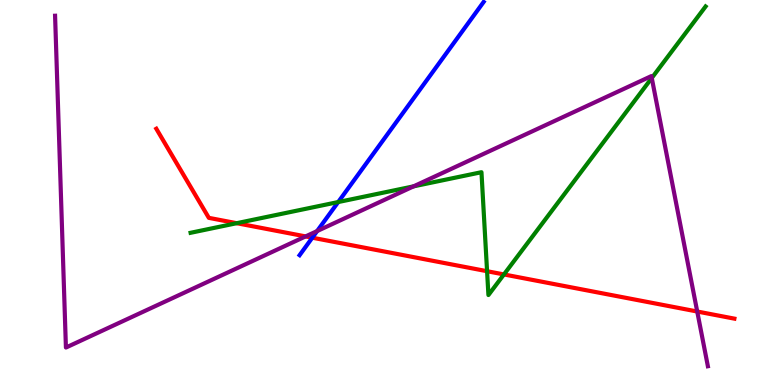[{'lines': ['blue', 'red'], 'intersections': [{'x': 4.03, 'y': 3.83}]}, {'lines': ['green', 'red'], 'intersections': [{'x': 3.05, 'y': 4.2}, {'x': 6.28, 'y': 2.96}, {'x': 6.5, 'y': 2.87}]}, {'lines': ['purple', 'red'], 'intersections': [{'x': 3.94, 'y': 3.86}, {'x': 9.0, 'y': 1.91}]}, {'lines': ['blue', 'green'], 'intersections': [{'x': 4.36, 'y': 4.75}]}, {'lines': ['blue', 'purple'], 'intersections': [{'x': 4.09, 'y': 4.0}]}, {'lines': ['green', 'purple'], 'intersections': [{'x': 5.34, 'y': 5.16}, {'x': 8.41, 'y': 7.97}]}]